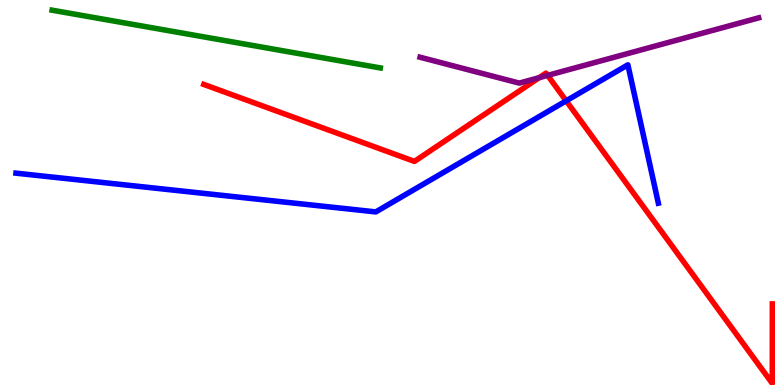[{'lines': ['blue', 'red'], 'intersections': [{'x': 7.31, 'y': 7.38}]}, {'lines': ['green', 'red'], 'intersections': []}, {'lines': ['purple', 'red'], 'intersections': [{'x': 6.96, 'y': 7.98}, {'x': 7.07, 'y': 8.04}]}, {'lines': ['blue', 'green'], 'intersections': []}, {'lines': ['blue', 'purple'], 'intersections': []}, {'lines': ['green', 'purple'], 'intersections': []}]